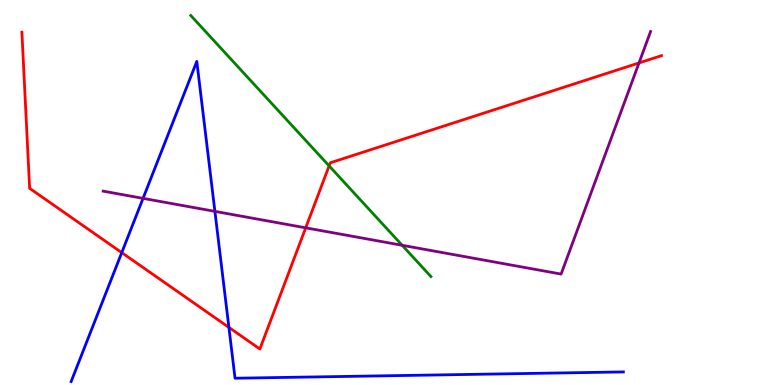[{'lines': ['blue', 'red'], 'intersections': [{'x': 1.57, 'y': 3.44}, {'x': 2.95, 'y': 1.5}]}, {'lines': ['green', 'red'], 'intersections': [{'x': 4.25, 'y': 5.69}]}, {'lines': ['purple', 'red'], 'intersections': [{'x': 3.94, 'y': 4.08}, {'x': 8.25, 'y': 8.37}]}, {'lines': ['blue', 'green'], 'intersections': []}, {'lines': ['blue', 'purple'], 'intersections': [{'x': 1.85, 'y': 4.85}, {'x': 2.77, 'y': 4.51}]}, {'lines': ['green', 'purple'], 'intersections': [{'x': 5.19, 'y': 3.63}]}]